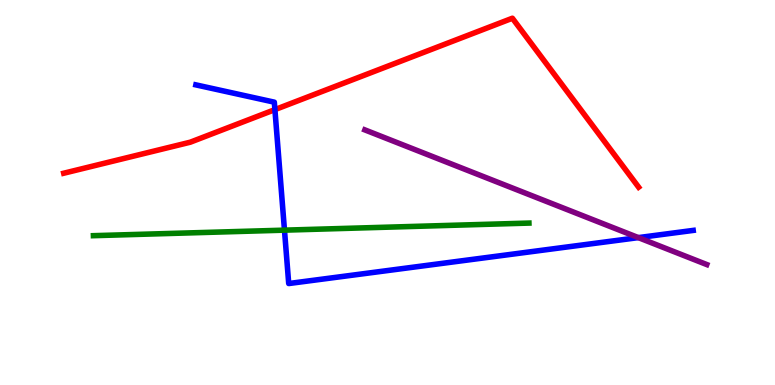[{'lines': ['blue', 'red'], 'intersections': [{'x': 3.55, 'y': 7.15}]}, {'lines': ['green', 'red'], 'intersections': []}, {'lines': ['purple', 'red'], 'intersections': []}, {'lines': ['blue', 'green'], 'intersections': [{'x': 3.67, 'y': 4.02}]}, {'lines': ['blue', 'purple'], 'intersections': [{'x': 8.24, 'y': 3.83}]}, {'lines': ['green', 'purple'], 'intersections': []}]